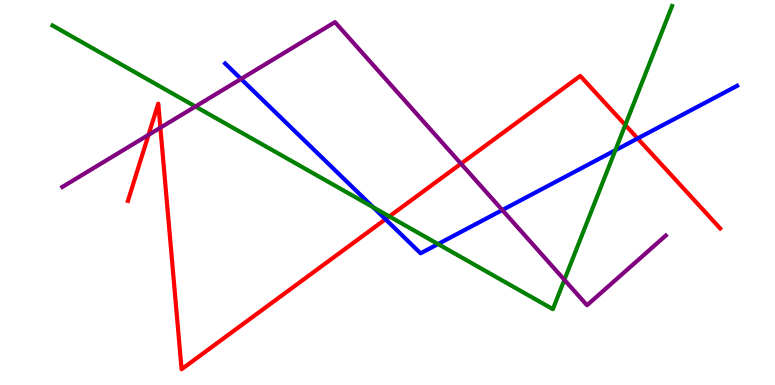[{'lines': ['blue', 'red'], 'intersections': [{'x': 4.97, 'y': 4.31}, {'x': 8.23, 'y': 6.4}]}, {'lines': ['green', 'red'], 'intersections': [{'x': 5.02, 'y': 4.38}, {'x': 8.07, 'y': 6.75}]}, {'lines': ['purple', 'red'], 'intersections': [{'x': 1.92, 'y': 6.5}, {'x': 2.07, 'y': 6.68}, {'x': 5.95, 'y': 5.75}]}, {'lines': ['blue', 'green'], 'intersections': [{'x': 4.82, 'y': 4.61}, {'x': 5.65, 'y': 3.66}, {'x': 7.94, 'y': 6.1}]}, {'lines': ['blue', 'purple'], 'intersections': [{'x': 3.11, 'y': 7.95}, {'x': 6.48, 'y': 4.54}]}, {'lines': ['green', 'purple'], 'intersections': [{'x': 2.52, 'y': 7.23}, {'x': 7.28, 'y': 2.73}]}]